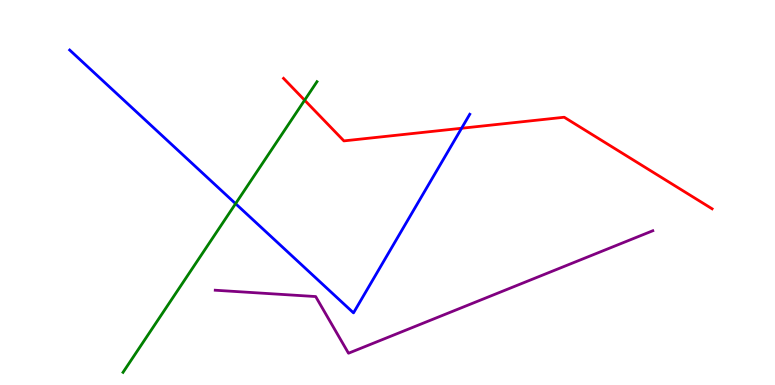[{'lines': ['blue', 'red'], 'intersections': [{'x': 5.96, 'y': 6.67}]}, {'lines': ['green', 'red'], 'intersections': [{'x': 3.93, 'y': 7.4}]}, {'lines': ['purple', 'red'], 'intersections': []}, {'lines': ['blue', 'green'], 'intersections': [{'x': 3.04, 'y': 4.71}]}, {'lines': ['blue', 'purple'], 'intersections': []}, {'lines': ['green', 'purple'], 'intersections': []}]